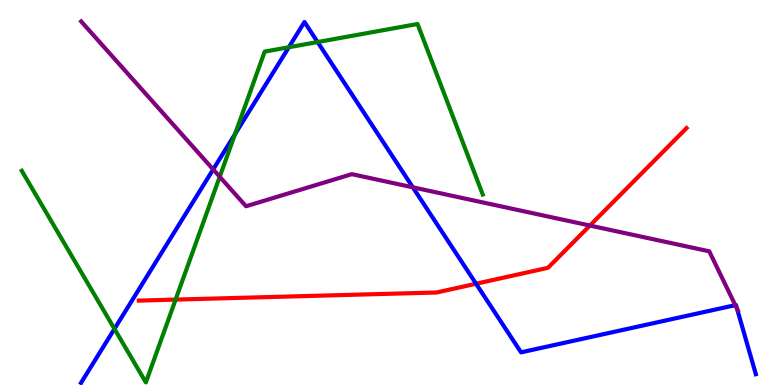[{'lines': ['blue', 'red'], 'intersections': [{'x': 6.14, 'y': 2.63}]}, {'lines': ['green', 'red'], 'intersections': [{'x': 2.27, 'y': 2.22}]}, {'lines': ['purple', 'red'], 'intersections': [{'x': 7.61, 'y': 4.14}]}, {'lines': ['blue', 'green'], 'intersections': [{'x': 1.48, 'y': 1.46}, {'x': 3.03, 'y': 6.52}, {'x': 3.73, 'y': 8.77}, {'x': 4.1, 'y': 8.91}]}, {'lines': ['blue', 'purple'], 'intersections': [{'x': 2.75, 'y': 5.6}, {'x': 5.33, 'y': 5.13}, {'x': 9.49, 'y': 2.07}, {'x': 9.51, 'y': 1.98}]}, {'lines': ['green', 'purple'], 'intersections': [{'x': 2.84, 'y': 5.41}]}]